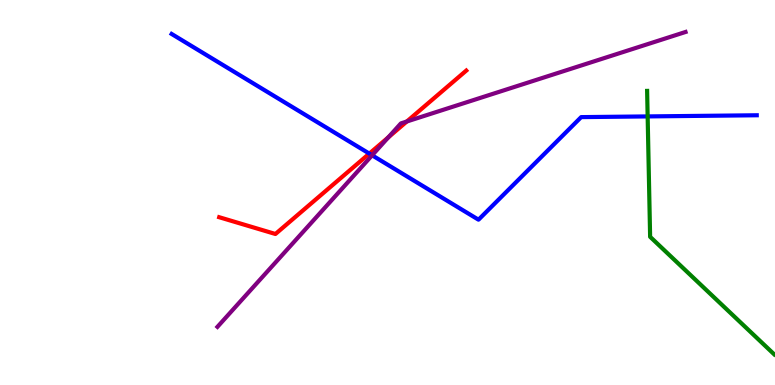[{'lines': ['blue', 'red'], 'intersections': [{'x': 4.77, 'y': 6.01}]}, {'lines': ['green', 'red'], 'intersections': []}, {'lines': ['purple', 'red'], 'intersections': [{'x': 5.01, 'y': 6.43}, {'x': 5.25, 'y': 6.84}]}, {'lines': ['blue', 'green'], 'intersections': [{'x': 8.36, 'y': 6.98}]}, {'lines': ['blue', 'purple'], 'intersections': [{'x': 4.8, 'y': 5.97}]}, {'lines': ['green', 'purple'], 'intersections': []}]